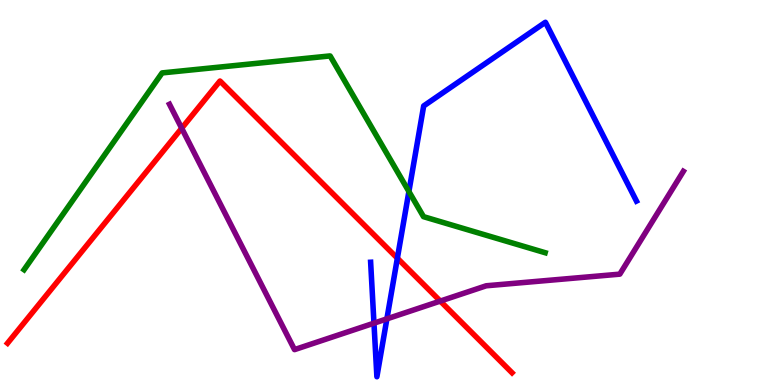[{'lines': ['blue', 'red'], 'intersections': [{'x': 5.13, 'y': 3.29}]}, {'lines': ['green', 'red'], 'intersections': []}, {'lines': ['purple', 'red'], 'intersections': [{'x': 2.34, 'y': 6.67}, {'x': 5.68, 'y': 2.18}]}, {'lines': ['blue', 'green'], 'intersections': [{'x': 5.28, 'y': 5.03}]}, {'lines': ['blue', 'purple'], 'intersections': [{'x': 4.83, 'y': 1.61}, {'x': 4.99, 'y': 1.72}]}, {'lines': ['green', 'purple'], 'intersections': []}]